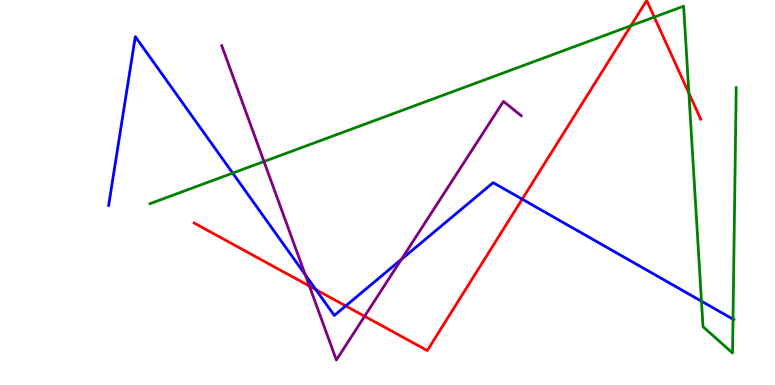[{'lines': ['blue', 'red'], 'intersections': [{'x': 4.08, 'y': 2.48}, {'x': 4.46, 'y': 2.05}, {'x': 6.74, 'y': 4.83}]}, {'lines': ['green', 'red'], 'intersections': [{'x': 8.14, 'y': 9.33}, {'x': 8.44, 'y': 9.56}, {'x': 8.89, 'y': 7.58}]}, {'lines': ['purple', 'red'], 'intersections': [{'x': 3.99, 'y': 2.57}, {'x': 4.7, 'y': 1.79}]}, {'lines': ['blue', 'green'], 'intersections': [{'x': 3.0, 'y': 5.5}, {'x': 9.05, 'y': 2.18}, {'x': 9.46, 'y': 1.71}]}, {'lines': ['blue', 'purple'], 'intersections': [{'x': 3.94, 'y': 2.86}, {'x': 5.18, 'y': 3.26}]}, {'lines': ['green', 'purple'], 'intersections': [{'x': 3.41, 'y': 5.8}]}]